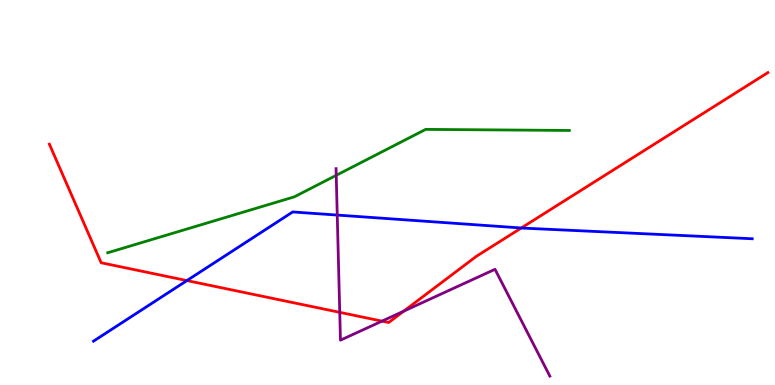[{'lines': ['blue', 'red'], 'intersections': [{'x': 2.41, 'y': 2.71}, {'x': 6.73, 'y': 4.08}]}, {'lines': ['green', 'red'], 'intersections': []}, {'lines': ['purple', 'red'], 'intersections': [{'x': 4.38, 'y': 1.89}, {'x': 4.93, 'y': 1.66}, {'x': 5.21, 'y': 1.92}]}, {'lines': ['blue', 'green'], 'intersections': []}, {'lines': ['blue', 'purple'], 'intersections': [{'x': 4.35, 'y': 4.41}]}, {'lines': ['green', 'purple'], 'intersections': [{'x': 4.34, 'y': 5.45}]}]